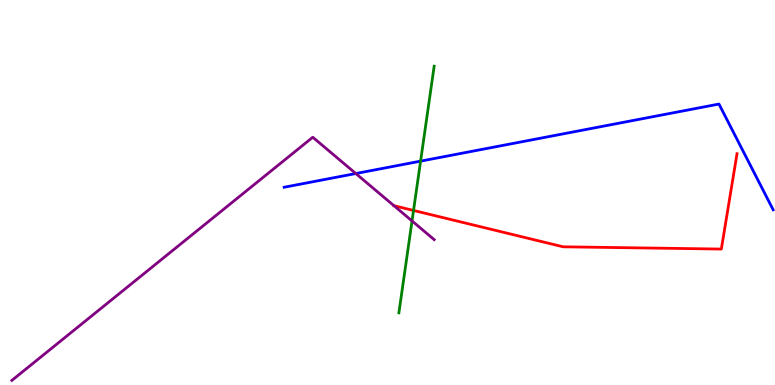[{'lines': ['blue', 'red'], 'intersections': []}, {'lines': ['green', 'red'], 'intersections': [{'x': 5.34, 'y': 4.53}]}, {'lines': ['purple', 'red'], 'intersections': []}, {'lines': ['blue', 'green'], 'intersections': [{'x': 5.43, 'y': 5.81}]}, {'lines': ['blue', 'purple'], 'intersections': [{'x': 4.59, 'y': 5.49}]}, {'lines': ['green', 'purple'], 'intersections': [{'x': 5.32, 'y': 4.26}]}]